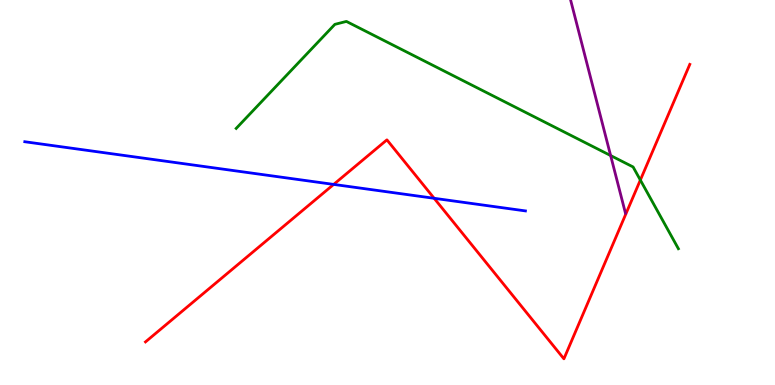[{'lines': ['blue', 'red'], 'intersections': [{'x': 4.31, 'y': 5.21}, {'x': 5.6, 'y': 4.85}]}, {'lines': ['green', 'red'], 'intersections': [{'x': 8.26, 'y': 5.32}]}, {'lines': ['purple', 'red'], 'intersections': []}, {'lines': ['blue', 'green'], 'intersections': []}, {'lines': ['blue', 'purple'], 'intersections': []}, {'lines': ['green', 'purple'], 'intersections': [{'x': 7.88, 'y': 5.96}]}]